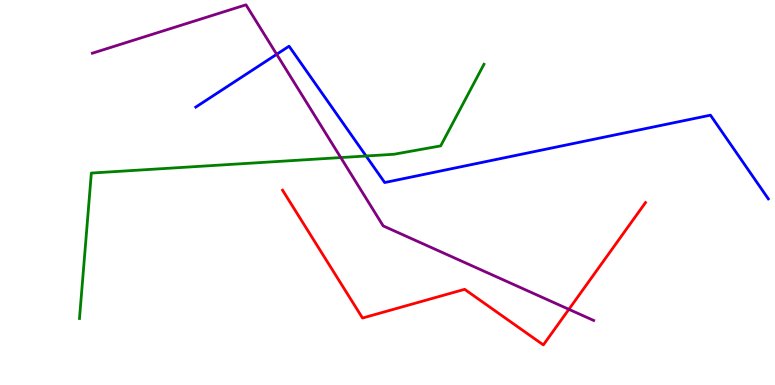[{'lines': ['blue', 'red'], 'intersections': []}, {'lines': ['green', 'red'], 'intersections': []}, {'lines': ['purple', 'red'], 'intersections': [{'x': 7.34, 'y': 1.97}]}, {'lines': ['blue', 'green'], 'intersections': [{'x': 4.72, 'y': 5.95}]}, {'lines': ['blue', 'purple'], 'intersections': [{'x': 3.57, 'y': 8.59}]}, {'lines': ['green', 'purple'], 'intersections': [{'x': 4.4, 'y': 5.91}]}]